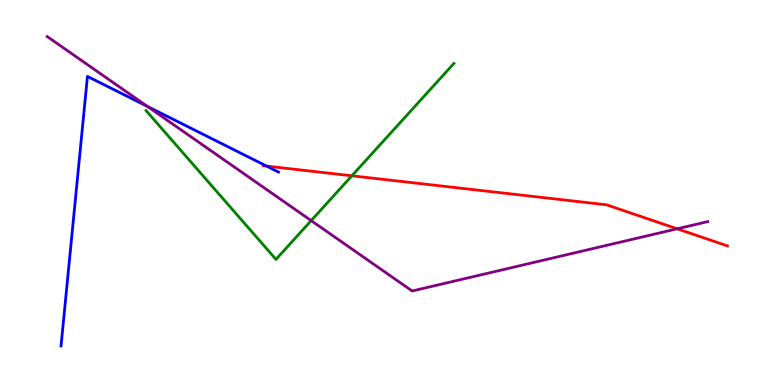[{'lines': ['blue', 'red'], 'intersections': [{'x': 3.44, 'y': 5.69}]}, {'lines': ['green', 'red'], 'intersections': [{'x': 4.54, 'y': 5.43}]}, {'lines': ['purple', 'red'], 'intersections': [{'x': 8.74, 'y': 4.06}]}, {'lines': ['blue', 'green'], 'intersections': []}, {'lines': ['blue', 'purple'], 'intersections': [{'x': 1.9, 'y': 7.24}]}, {'lines': ['green', 'purple'], 'intersections': [{'x': 4.02, 'y': 4.27}]}]